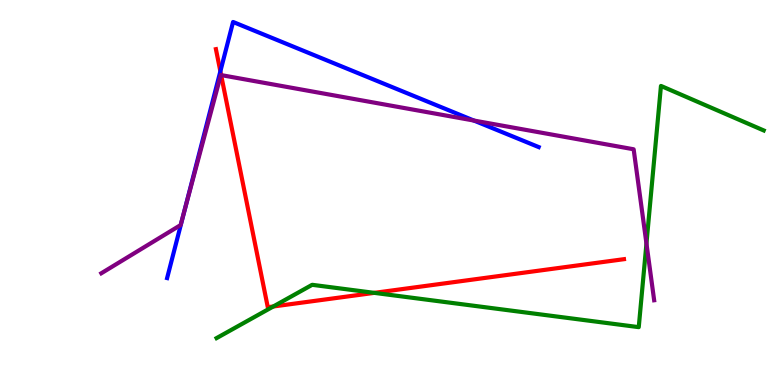[{'lines': ['blue', 'red'], 'intersections': [{'x': 2.84, 'y': 8.15}]}, {'lines': ['green', 'red'], 'intersections': [{'x': 3.53, 'y': 2.04}, {'x': 4.83, 'y': 2.39}]}, {'lines': ['purple', 'red'], 'intersections': [{'x': 2.85, 'y': 8.05}]}, {'lines': ['blue', 'green'], 'intersections': []}, {'lines': ['blue', 'purple'], 'intersections': [{'x': 2.38, 'y': 4.53}, {'x': 6.11, 'y': 6.87}]}, {'lines': ['green', 'purple'], 'intersections': [{'x': 8.34, 'y': 3.67}]}]